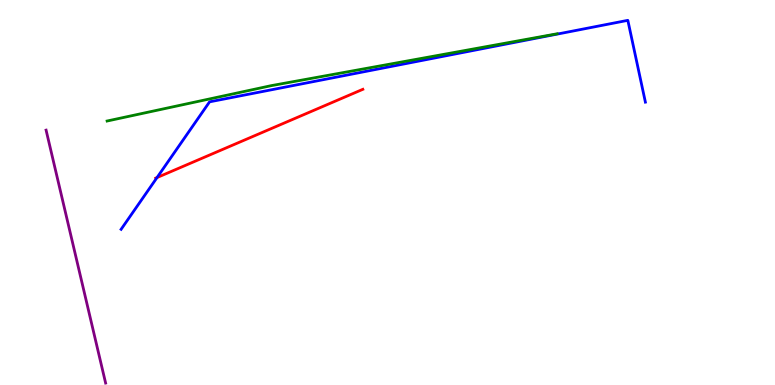[{'lines': ['blue', 'red'], 'intersections': [{'x': 2.03, 'y': 5.39}]}, {'lines': ['green', 'red'], 'intersections': []}, {'lines': ['purple', 'red'], 'intersections': []}, {'lines': ['blue', 'green'], 'intersections': []}, {'lines': ['blue', 'purple'], 'intersections': []}, {'lines': ['green', 'purple'], 'intersections': []}]